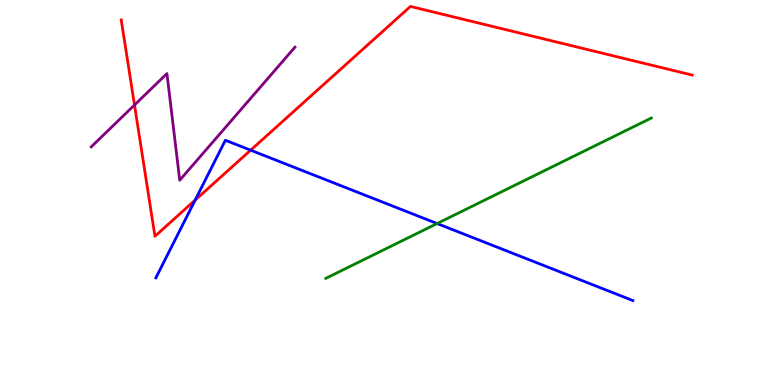[{'lines': ['blue', 'red'], 'intersections': [{'x': 2.52, 'y': 4.8}, {'x': 3.23, 'y': 6.1}]}, {'lines': ['green', 'red'], 'intersections': []}, {'lines': ['purple', 'red'], 'intersections': [{'x': 1.74, 'y': 7.27}]}, {'lines': ['blue', 'green'], 'intersections': [{'x': 5.64, 'y': 4.19}]}, {'lines': ['blue', 'purple'], 'intersections': []}, {'lines': ['green', 'purple'], 'intersections': []}]